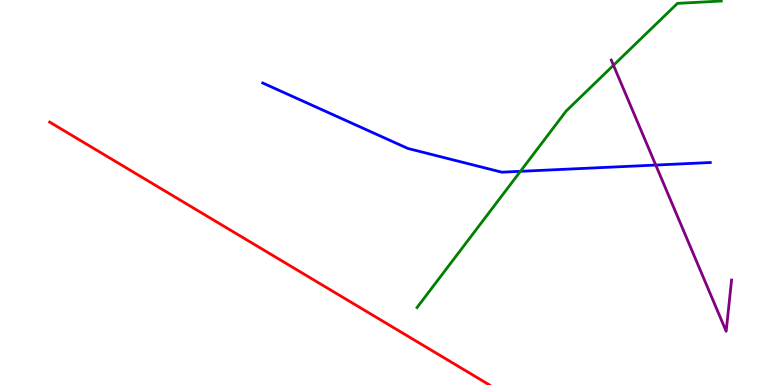[{'lines': ['blue', 'red'], 'intersections': []}, {'lines': ['green', 'red'], 'intersections': []}, {'lines': ['purple', 'red'], 'intersections': []}, {'lines': ['blue', 'green'], 'intersections': [{'x': 6.72, 'y': 5.55}]}, {'lines': ['blue', 'purple'], 'intersections': [{'x': 8.46, 'y': 5.71}]}, {'lines': ['green', 'purple'], 'intersections': [{'x': 7.92, 'y': 8.3}]}]